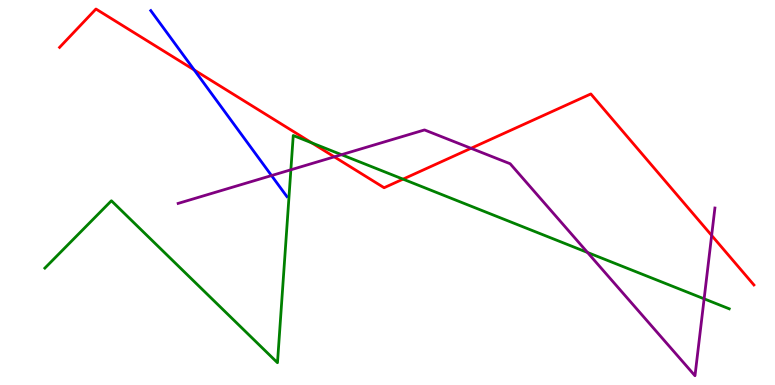[{'lines': ['blue', 'red'], 'intersections': [{'x': 2.51, 'y': 8.18}]}, {'lines': ['green', 'red'], 'intersections': [{'x': 4.02, 'y': 6.29}, {'x': 5.2, 'y': 5.35}]}, {'lines': ['purple', 'red'], 'intersections': [{'x': 4.31, 'y': 5.93}, {'x': 6.08, 'y': 6.15}, {'x': 9.18, 'y': 3.88}]}, {'lines': ['blue', 'green'], 'intersections': []}, {'lines': ['blue', 'purple'], 'intersections': [{'x': 3.5, 'y': 5.44}]}, {'lines': ['green', 'purple'], 'intersections': [{'x': 3.75, 'y': 5.59}, {'x': 4.41, 'y': 5.98}, {'x': 7.58, 'y': 3.44}, {'x': 9.09, 'y': 2.24}]}]